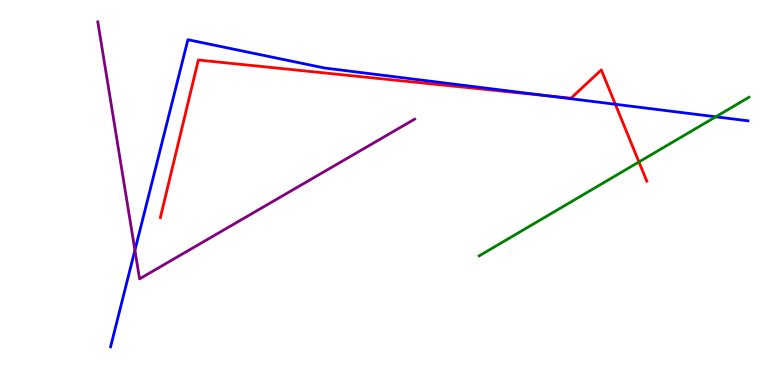[{'lines': ['blue', 'red'], 'intersections': [{'x': 7.05, 'y': 7.52}, {'x': 7.94, 'y': 7.29}]}, {'lines': ['green', 'red'], 'intersections': [{'x': 8.24, 'y': 5.79}]}, {'lines': ['purple', 'red'], 'intersections': []}, {'lines': ['blue', 'green'], 'intersections': [{'x': 9.24, 'y': 6.97}]}, {'lines': ['blue', 'purple'], 'intersections': [{'x': 1.74, 'y': 3.5}]}, {'lines': ['green', 'purple'], 'intersections': []}]